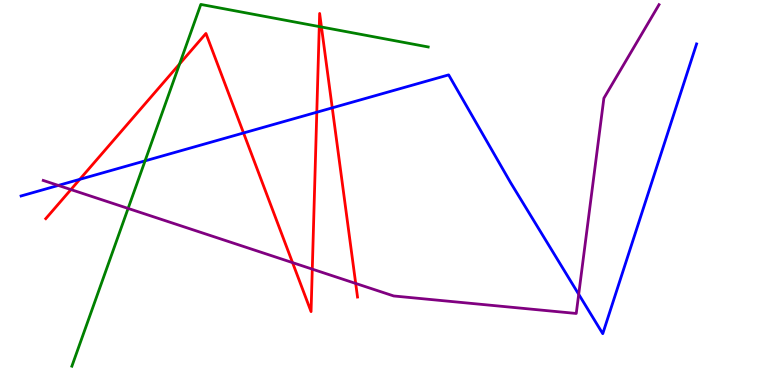[{'lines': ['blue', 'red'], 'intersections': [{'x': 1.03, 'y': 5.34}, {'x': 3.14, 'y': 6.55}, {'x': 4.09, 'y': 7.09}, {'x': 4.29, 'y': 7.2}]}, {'lines': ['green', 'red'], 'intersections': [{'x': 2.32, 'y': 8.34}, {'x': 4.12, 'y': 9.31}, {'x': 4.15, 'y': 9.3}]}, {'lines': ['purple', 'red'], 'intersections': [{'x': 0.915, 'y': 5.08}, {'x': 3.77, 'y': 3.18}, {'x': 4.03, 'y': 3.01}, {'x': 4.59, 'y': 2.64}]}, {'lines': ['blue', 'green'], 'intersections': [{'x': 1.87, 'y': 5.82}]}, {'lines': ['blue', 'purple'], 'intersections': [{'x': 0.753, 'y': 5.18}, {'x': 7.47, 'y': 2.36}]}, {'lines': ['green', 'purple'], 'intersections': [{'x': 1.65, 'y': 4.59}]}]